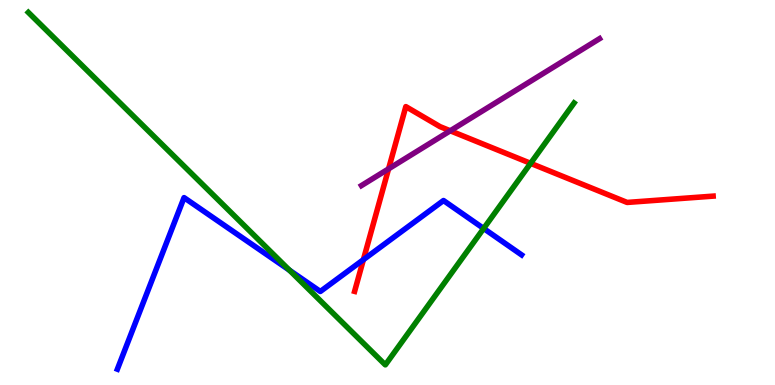[{'lines': ['blue', 'red'], 'intersections': [{'x': 4.69, 'y': 3.26}]}, {'lines': ['green', 'red'], 'intersections': [{'x': 6.85, 'y': 5.76}]}, {'lines': ['purple', 'red'], 'intersections': [{'x': 5.01, 'y': 5.61}, {'x': 5.81, 'y': 6.6}]}, {'lines': ['blue', 'green'], 'intersections': [{'x': 3.73, 'y': 2.98}, {'x': 6.24, 'y': 4.07}]}, {'lines': ['blue', 'purple'], 'intersections': []}, {'lines': ['green', 'purple'], 'intersections': []}]